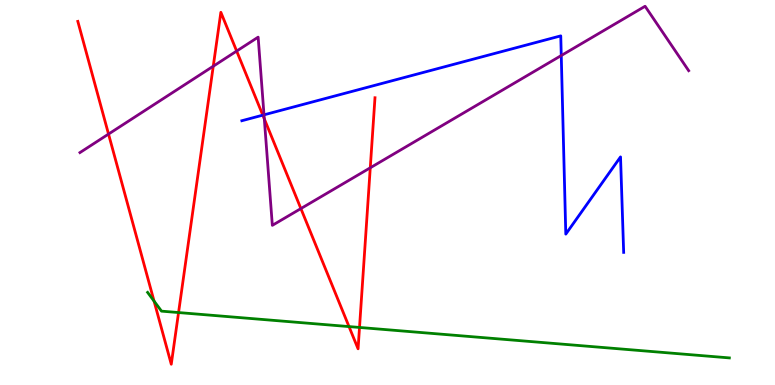[{'lines': ['blue', 'red'], 'intersections': [{'x': 3.39, 'y': 7.01}]}, {'lines': ['green', 'red'], 'intersections': [{'x': 1.99, 'y': 2.18}, {'x': 2.3, 'y': 1.88}, {'x': 4.5, 'y': 1.52}, {'x': 4.64, 'y': 1.49}]}, {'lines': ['purple', 'red'], 'intersections': [{'x': 1.4, 'y': 6.52}, {'x': 2.75, 'y': 8.28}, {'x': 3.05, 'y': 8.67}, {'x': 3.41, 'y': 6.91}, {'x': 3.88, 'y': 4.58}, {'x': 4.78, 'y': 5.64}]}, {'lines': ['blue', 'green'], 'intersections': []}, {'lines': ['blue', 'purple'], 'intersections': [{'x': 3.41, 'y': 7.02}, {'x': 7.24, 'y': 8.56}]}, {'lines': ['green', 'purple'], 'intersections': []}]